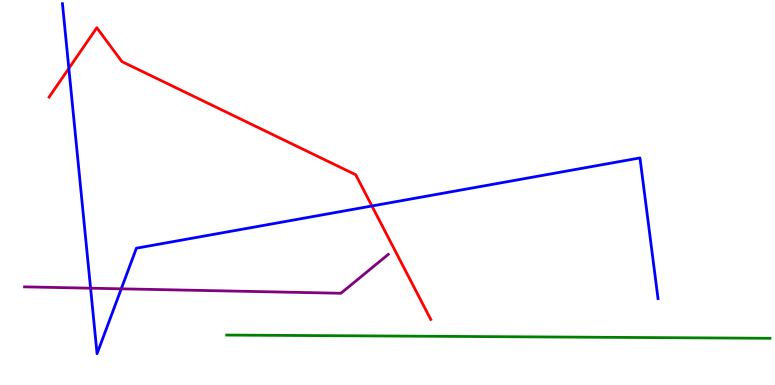[{'lines': ['blue', 'red'], 'intersections': [{'x': 0.888, 'y': 8.22}, {'x': 4.8, 'y': 4.65}]}, {'lines': ['green', 'red'], 'intersections': []}, {'lines': ['purple', 'red'], 'intersections': []}, {'lines': ['blue', 'green'], 'intersections': []}, {'lines': ['blue', 'purple'], 'intersections': [{'x': 1.17, 'y': 2.51}, {'x': 1.56, 'y': 2.5}]}, {'lines': ['green', 'purple'], 'intersections': []}]